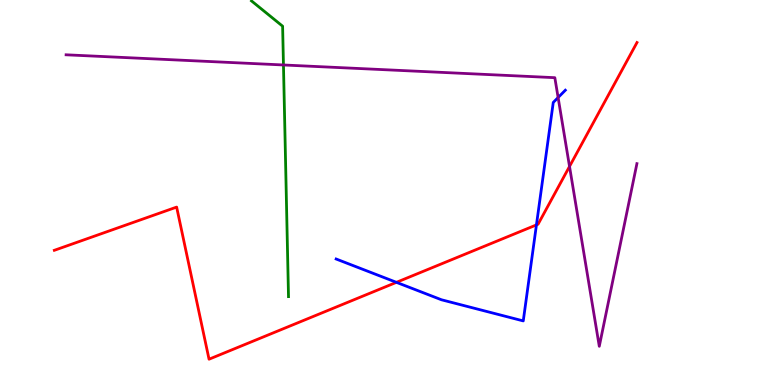[{'lines': ['blue', 'red'], 'intersections': [{'x': 5.12, 'y': 2.67}, {'x': 6.92, 'y': 4.16}]}, {'lines': ['green', 'red'], 'intersections': []}, {'lines': ['purple', 'red'], 'intersections': [{'x': 7.35, 'y': 5.68}]}, {'lines': ['blue', 'green'], 'intersections': []}, {'lines': ['blue', 'purple'], 'intersections': [{'x': 7.2, 'y': 7.47}]}, {'lines': ['green', 'purple'], 'intersections': [{'x': 3.66, 'y': 8.31}]}]